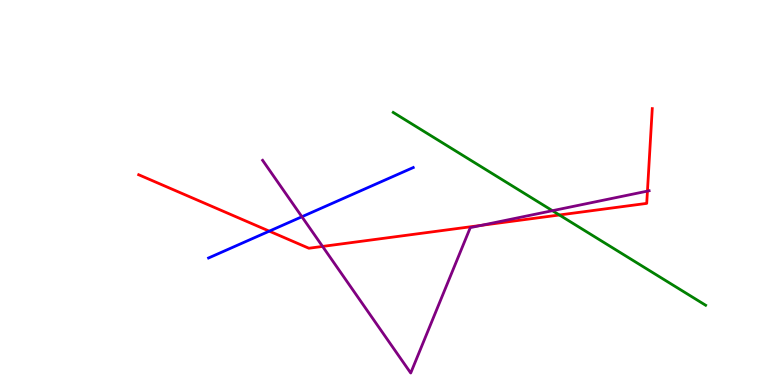[{'lines': ['blue', 'red'], 'intersections': [{'x': 3.47, 'y': 4.0}]}, {'lines': ['green', 'red'], 'intersections': [{'x': 7.22, 'y': 4.42}]}, {'lines': ['purple', 'red'], 'intersections': [{'x': 4.16, 'y': 3.6}, {'x': 6.21, 'y': 4.15}, {'x': 8.35, 'y': 5.04}]}, {'lines': ['blue', 'green'], 'intersections': []}, {'lines': ['blue', 'purple'], 'intersections': [{'x': 3.9, 'y': 4.37}]}, {'lines': ['green', 'purple'], 'intersections': [{'x': 7.13, 'y': 4.53}]}]